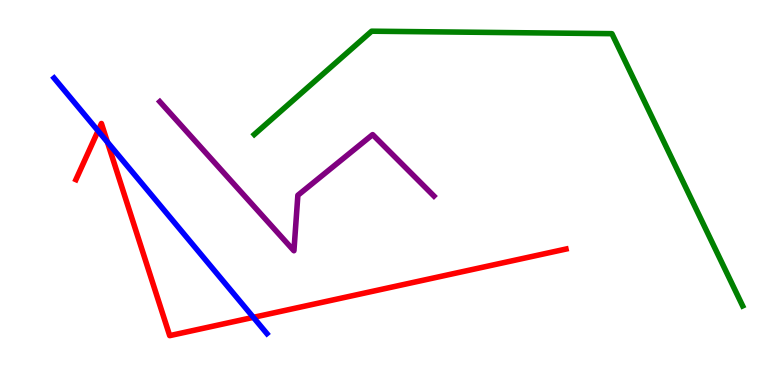[{'lines': ['blue', 'red'], 'intersections': [{'x': 1.27, 'y': 6.6}, {'x': 1.39, 'y': 6.31}, {'x': 3.27, 'y': 1.76}]}, {'lines': ['green', 'red'], 'intersections': []}, {'lines': ['purple', 'red'], 'intersections': []}, {'lines': ['blue', 'green'], 'intersections': []}, {'lines': ['blue', 'purple'], 'intersections': []}, {'lines': ['green', 'purple'], 'intersections': []}]